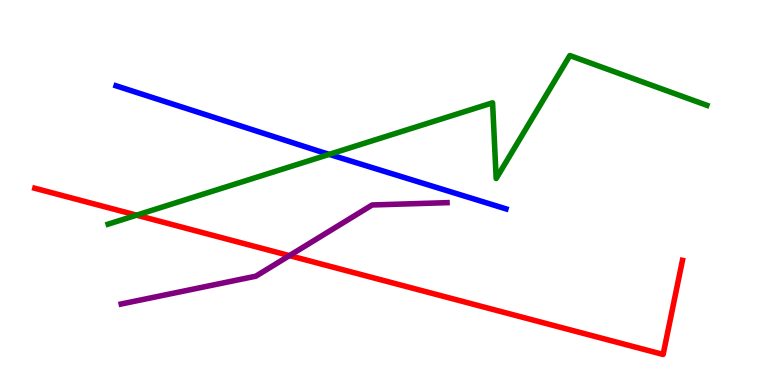[{'lines': ['blue', 'red'], 'intersections': []}, {'lines': ['green', 'red'], 'intersections': [{'x': 1.76, 'y': 4.41}]}, {'lines': ['purple', 'red'], 'intersections': [{'x': 3.73, 'y': 3.36}]}, {'lines': ['blue', 'green'], 'intersections': [{'x': 4.25, 'y': 5.99}]}, {'lines': ['blue', 'purple'], 'intersections': []}, {'lines': ['green', 'purple'], 'intersections': []}]